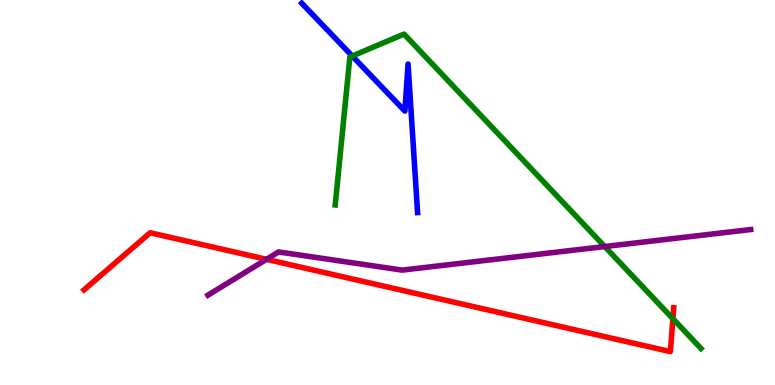[{'lines': ['blue', 'red'], 'intersections': []}, {'lines': ['green', 'red'], 'intersections': [{'x': 8.68, 'y': 1.72}]}, {'lines': ['purple', 'red'], 'intersections': [{'x': 3.44, 'y': 3.26}]}, {'lines': ['blue', 'green'], 'intersections': [{'x': 4.54, 'y': 8.55}]}, {'lines': ['blue', 'purple'], 'intersections': []}, {'lines': ['green', 'purple'], 'intersections': [{'x': 7.8, 'y': 3.6}]}]